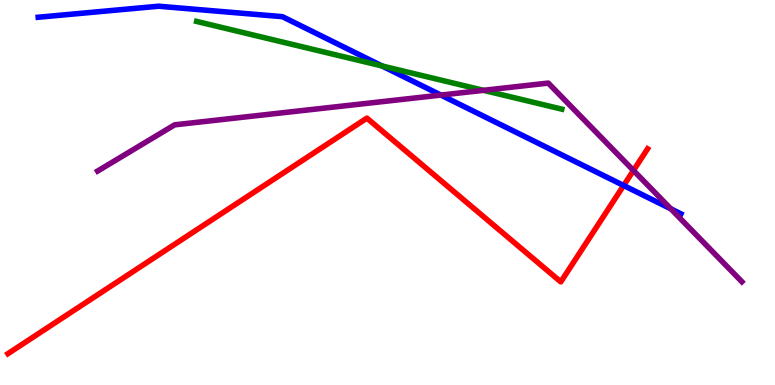[{'lines': ['blue', 'red'], 'intersections': [{'x': 8.05, 'y': 5.18}]}, {'lines': ['green', 'red'], 'intersections': []}, {'lines': ['purple', 'red'], 'intersections': [{'x': 8.17, 'y': 5.57}]}, {'lines': ['blue', 'green'], 'intersections': [{'x': 4.93, 'y': 8.29}]}, {'lines': ['blue', 'purple'], 'intersections': [{'x': 5.69, 'y': 7.53}, {'x': 8.66, 'y': 4.58}]}, {'lines': ['green', 'purple'], 'intersections': [{'x': 6.24, 'y': 7.65}]}]